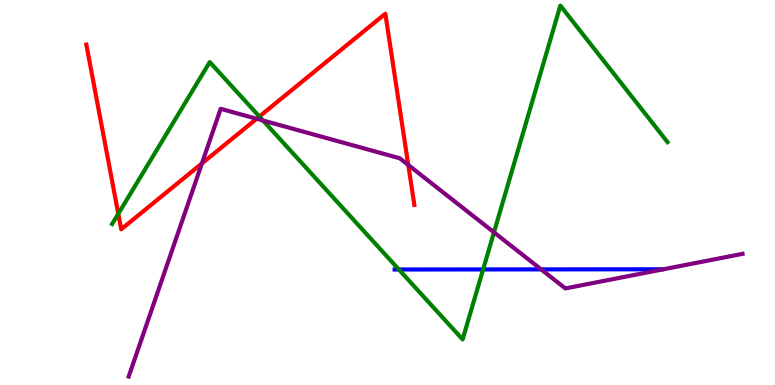[{'lines': ['blue', 'red'], 'intersections': []}, {'lines': ['green', 'red'], 'intersections': [{'x': 1.53, 'y': 4.45}, {'x': 3.35, 'y': 6.97}]}, {'lines': ['purple', 'red'], 'intersections': [{'x': 2.61, 'y': 5.76}, {'x': 3.31, 'y': 6.92}, {'x': 5.27, 'y': 5.71}]}, {'lines': ['blue', 'green'], 'intersections': [{'x': 5.15, 'y': 3.0}, {'x': 6.23, 'y': 3.0}]}, {'lines': ['blue', 'purple'], 'intersections': [{'x': 6.98, 'y': 3.0}]}, {'lines': ['green', 'purple'], 'intersections': [{'x': 3.39, 'y': 6.87}, {'x': 6.37, 'y': 3.97}]}]